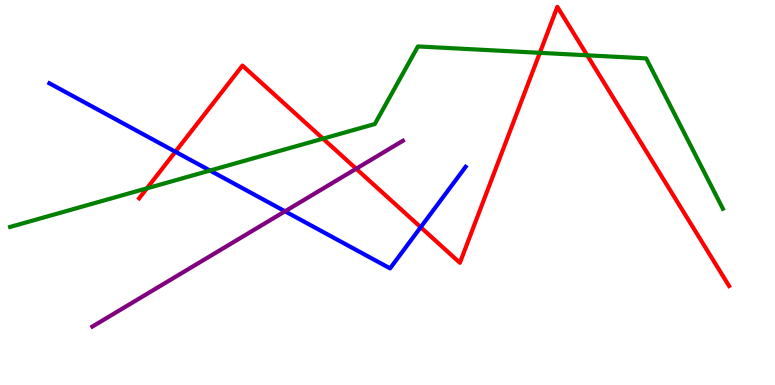[{'lines': ['blue', 'red'], 'intersections': [{'x': 2.26, 'y': 6.06}, {'x': 5.43, 'y': 4.1}]}, {'lines': ['green', 'red'], 'intersections': [{'x': 1.9, 'y': 5.11}, {'x': 4.17, 'y': 6.4}, {'x': 6.97, 'y': 8.63}, {'x': 7.58, 'y': 8.56}]}, {'lines': ['purple', 'red'], 'intersections': [{'x': 4.6, 'y': 5.62}]}, {'lines': ['blue', 'green'], 'intersections': [{'x': 2.71, 'y': 5.57}]}, {'lines': ['blue', 'purple'], 'intersections': [{'x': 3.68, 'y': 4.51}]}, {'lines': ['green', 'purple'], 'intersections': []}]